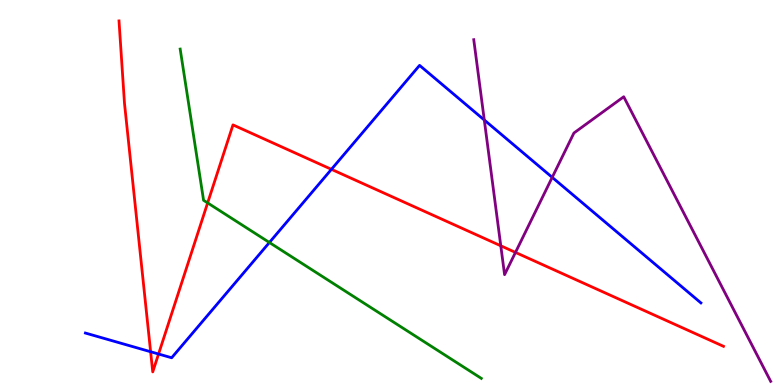[{'lines': ['blue', 'red'], 'intersections': [{'x': 1.94, 'y': 0.864}, {'x': 2.05, 'y': 0.805}, {'x': 4.28, 'y': 5.6}]}, {'lines': ['green', 'red'], 'intersections': [{'x': 2.68, 'y': 4.73}]}, {'lines': ['purple', 'red'], 'intersections': [{'x': 6.46, 'y': 3.62}, {'x': 6.65, 'y': 3.44}]}, {'lines': ['blue', 'green'], 'intersections': [{'x': 3.48, 'y': 3.7}]}, {'lines': ['blue', 'purple'], 'intersections': [{'x': 6.25, 'y': 6.88}, {'x': 7.13, 'y': 5.39}]}, {'lines': ['green', 'purple'], 'intersections': []}]